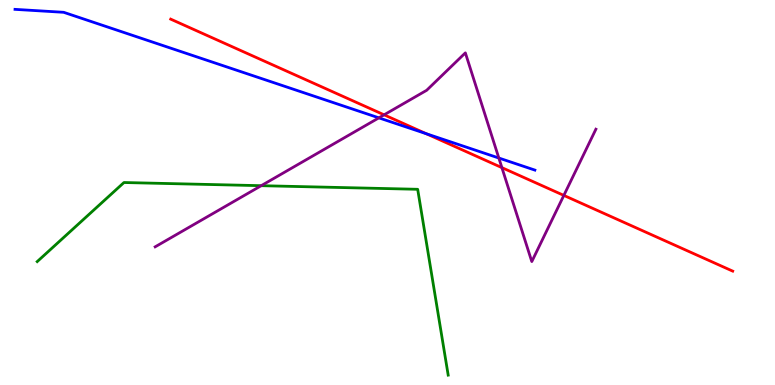[{'lines': ['blue', 'red'], 'intersections': [{'x': 5.5, 'y': 6.53}]}, {'lines': ['green', 'red'], 'intersections': []}, {'lines': ['purple', 'red'], 'intersections': [{'x': 4.96, 'y': 7.02}, {'x': 6.48, 'y': 5.65}, {'x': 7.28, 'y': 4.92}]}, {'lines': ['blue', 'green'], 'intersections': []}, {'lines': ['blue', 'purple'], 'intersections': [{'x': 4.89, 'y': 6.94}, {'x': 6.44, 'y': 5.9}]}, {'lines': ['green', 'purple'], 'intersections': [{'x': 3.37, 'y': 5.18}]}]